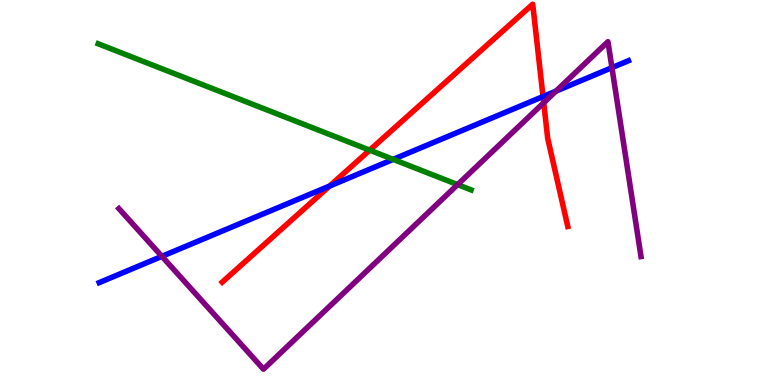[{'lines': ['blue', 'red'], 'intersections': [{'x': 4.25, 'y': 5.17}, {'x': 7.01, 'y': 7.49}]}, {'lines': ['green', 'red'], 'intersections': [{'x': 4.77, 'y': 6.1}]}, {'lines': ['purple', 'red'], 'intersections': [{'x': 7.02, 'y': 7.33}]}, {'lines': ['blue', 'green'], 'intersections': [{'x': 5.07, 'y': 5.86}]}, {'lines': ['blue', 'purple'], 'intersections': [{'x': 2.09, 'y': 3.34}, {'x': 7.17, 'y': 7.63}, {'x': 7.9, 'y': 8.24}]}, {'lines': ['green', 'purple'], 'intersections': [{'x': 5.9, 'y': 5.2}]}]